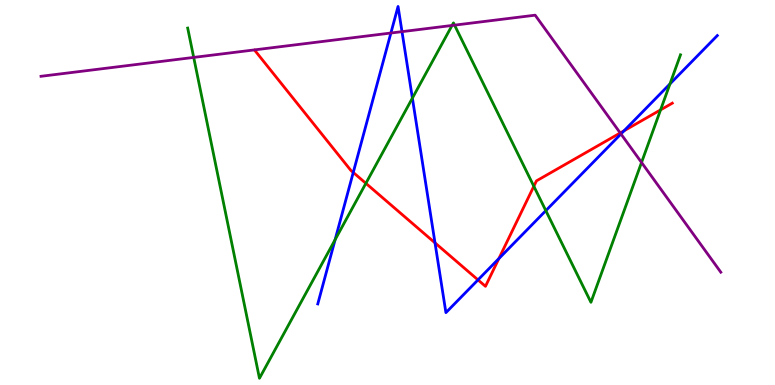[{'lines': ['blue', 'red'], 'intersections': [{'x': 4.56, 'y': 5.52}, {'x': 5.61, 'y': 3.69}, {'x': 6.17, 'y': 2.73}, {'x': 6.44, 'y': 3.28}, {'x': 8.05, 'y': 6.6}]}, {'lines': ['green', 'red'], 'intersections': [{'x': 4.72, 'y': 5.24}, {'x': 6.89, 'y': 5.16}, {'x': 8.52, 'y': 7.15}]}, {'lines': ['purple', 'red'], 'intersections': [{'x': 8.0, 'y': 6.55}]}, {'lines': ['blue', 'green'], 'intersections': [{'x': 4.32, 'y': 3.77}, {'x': 5.32, 'y': 7.45}, {'x': 7.04, 'y': 4.53}, {'x': 8.64, 'y': 7.82}]}, {'lines': ['blue', 'purple'], 'intersections': [{'x': 5.04, 'y': 9.14}, {'x': 5.19, 'y': 9.18}, {'x': 8.01, 'y': 6.52}]}, {'lines': ['green', 'purple'], 'intersections': [{'x': 2.5, 'y': 8.51}, {'x': 5.83, 'y': 9.34}, {'x': 5.87, 'y': 9.35}, {'x': 8.28, 'y': 5.78}]}]